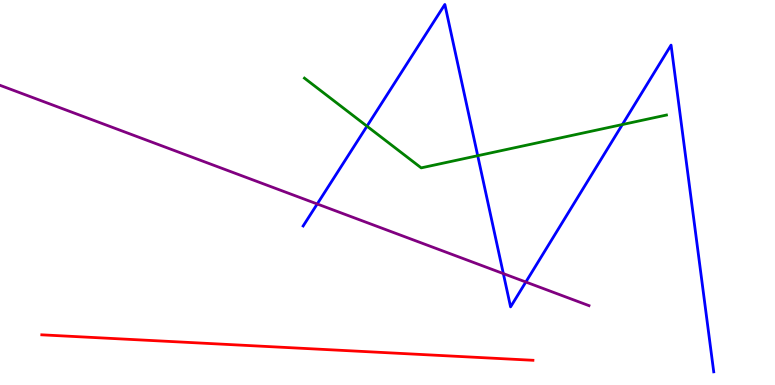[{'lines': ['blue', 'red'], 'intersections': []}, {'lines': ['green', 'red'], 'intersections': []}, {'lines': ['purple', 'red'], 'intersections': []}, {'lines': ['blue', 'green'], 'intersections': [{'x': 4.74, 'y': 6.72}, {'x': 6.16, 'y': 5.96}, {'x': 8.03, 'y': 6.77}]}, {'lines': ['blue', 'purple'], 'intersections': [{'x': 4.09, 'y': 4.7}, {'x': 6.49, 'y': 2.89}, {'x': 6.78, 'y': 2.68}]}, {'lines': ['green', 'purple'], 'intersections': []}]